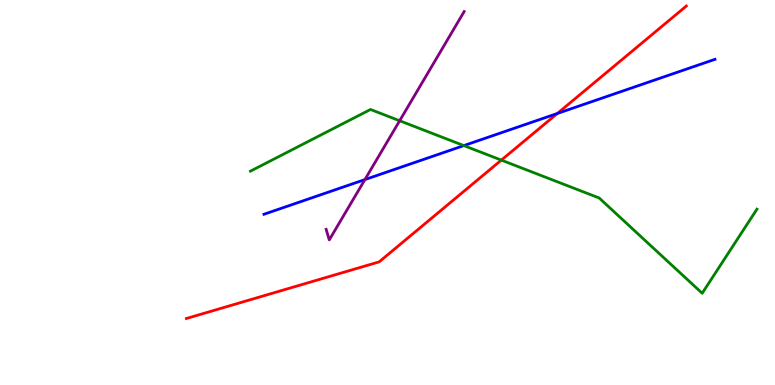[{'lines': ['blue', 'red'], 'intersections': [{'x': 7.19, 'y': 7.05}]}, {'lines': ['green', 'red'], 'intersections': [{'x': 6.47, 'y': 5.84}]}, {'lines': ['purple', 'red'], 'intersections': []}, {'lines': ['blue', 'green'], 'intersections': [{'x': 5.99, 'y': 6.22}]}, {'lines': ['blue', 'purple'], 'intersections': [{'x': 4.71, 'y': 5.34}]}, {'lines': ['green', 'purple'], 'intersections': [{'x': 5.16, 'y': 6.86}]}]